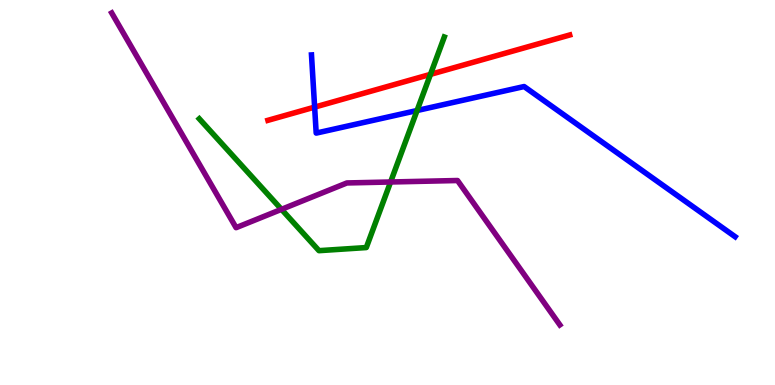[{'lines': ['blue', 'red'], 'intersections': [{'x': 4.06, 'y': 7.22}]}, {'lines': ['green', 'red'], 'intersections': [{'x': 5.55, 'y': 8.07}]}, {'lines': ['purple', 'red'], 'intersections': []}, {'lines': ['blue', 'green'], 'intersections': [{'x': 5.38, 'y': 7.13}]}, {'lines': ['blue', 'purple'], 'intersections': []}, {'lines': ['green', 'purple'], 'intersections': [{'x': 3.63, 'y': 4.56}, {'x': 5.04, 'y': 5.27}]}]